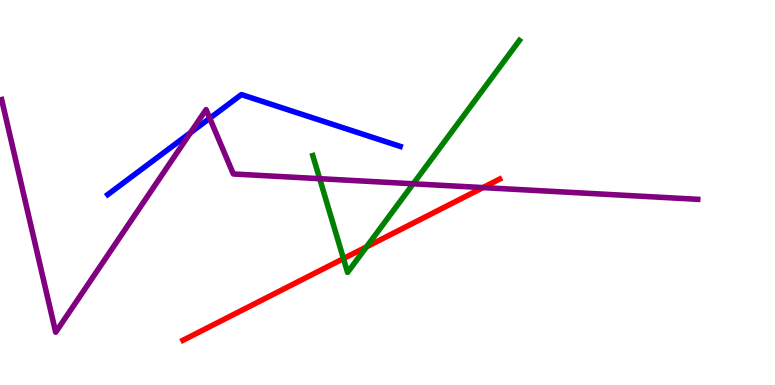[{'lines': ['blue', 'red'], 'intersections': []}, {'lines': ['green', 'red'], 'intersections': [{'x': 4.43, 'y': 3.28}, {'x': 4.73, 'y': 3.59}]}, {'lines': ['purple', 'red'], 'intersections': [{'x': 6.23, 'y': 5.13}]}, {'lines': ['blue', 'green'], 'intersections': []}, {'lines': ['blue', 'purple'], 'intersections': [{'x': 2.46, 'y': 6.55}, {'x': 2.71, 'y': 6.93}]}, {'lines': ['green', 'purple'], 'intersections': [{'x': 4.12, 'y': 5.36}, {'x': 5.33, 'y': 5.23}]}]